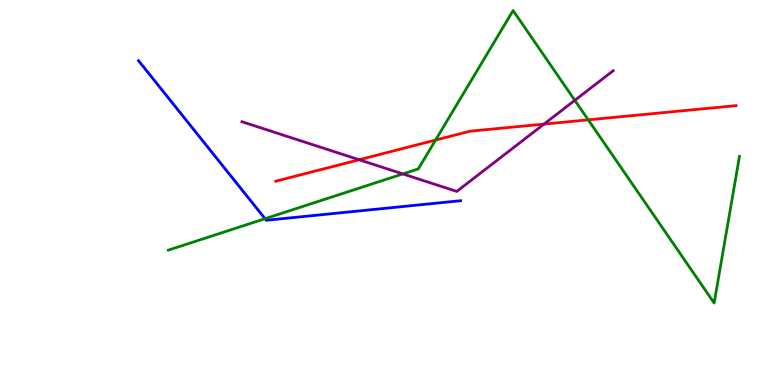[{'lines': ['blue', 'red'], 'intersections': []}, {'lines': ['green', 'red'], 'intersections': [{'x': 5.62, 'y': 6.36}, {'x': 7.59, 'y': 6.89}]}, {'lines': ['purple', 'red'], 'intersections': [{'x': 4.63, 'y': 5.85}, {'x': 7.02, 'y': 6.78}]}, {'lines': ['blue', 'green'], 'intersections': [{'x': 3.42, 'y': 4.32}]}, {'lines': ['blue', 'purple'], 'intersections': []}, {'lines': ['green', 'purple'], 'intersections': [{'x': 5.2, 'y': 5.48}, {'x': 7.42, 'y': 7.39}]}]